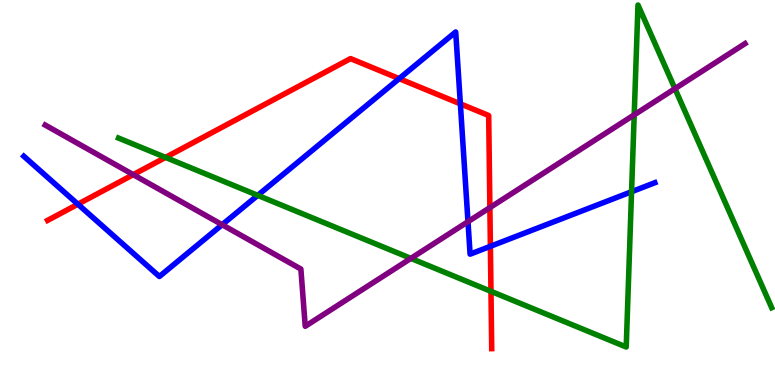[{'lines': ['blue', 'red'], 'intersections': [{'x': 1.0, 'y': 4.7}, {'x': 5.15, 'y': 7.96}, {'x': 5.94, 'y': 7.3}, {'x': 6.33, 'y': 3.6}]}, {'lines': ['green', 'red'], 'intersections': [{'x': 2.14, 'y': 5.91}, {'x': 6.34, 'y': 2.43}]}, {'lines': ['purple', 'red'], 'intersections': [{'x': 1.72, 'y': 5.46}, {'x': 6.32, 'y': 4.61}]}, {'lines': ['blue', 'green'], 'intersections': [{'x': 3.33, 'y': 4.93}, {'x': 8.15, 'y': 5.02}]}, {'lines': ['blue', 'purple'], 'intersections': [{'x': 2.87, 'y': 4.16}, {'x': 6.04, 'y': 4.24}]}, {'lines': ['green', 'purple'], 'intersections': [{'x': 5.3, 'y': 3.29}, {'x': 8.18, 'y': 7.02}, {'x': 8.71, 'y': 7.7}]}]